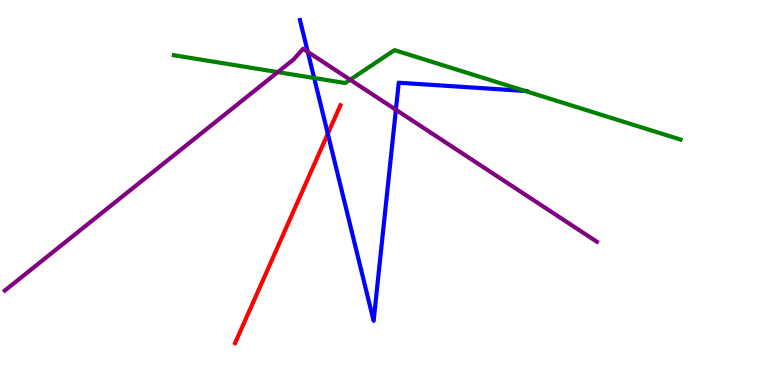[{'lines': ['blue', 'red'], 'intersections': [{'x': 4.23, 'y': 6.53}]}, {'lines': ['green', 'red'], 'intersections': []}, {'lines': ['purple', 'red'], 'intersections': []}, {'lines': ['blue', 'green'], 'intersections': [{'x': 4.05, 'y': 7.97}, {'x': 6.78, 'y': 7.64}]}, {'lines': ['blue', 'purple'], 'intersections': [{'x': 3.97, 'y': 8.65}, {'x': 5.11, 'y': 7.15}]}, {'lines': ['green', 'purple'], 'intersections': [{'x': 3.58, 'y': 8.13}, {'x': 4.52, 'y': 7.93}]}]